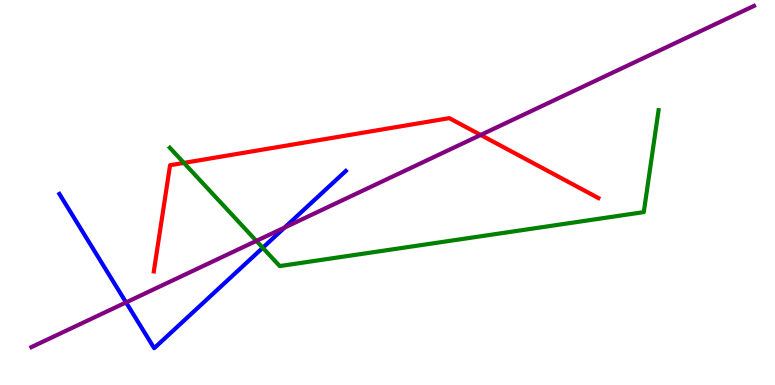[{'lines': ['blue', 'red'], 'intersections': []}, {'lines': ['green', 'red'], 'intersections': [{'x': 2.37, 'y': 5.77}]}, {'lines': ['purple', 'red'], 'intersections': [{'x': 6.2, 'y': 6.49}]}, {'lines': ['blue', 'green'], 'intersections': [{'x': 3.39, 'y': 3.56}]}, {'lines': ['blue', 'purple'], 'intersections': [{'x': 1.63, 'y': 2.15}, {'x': 3.67, 'y': 4.09}]}, {'lines': ['green', 'purple'], 'intersections': [{'x': 3.31, 'y': 3.74}]}]